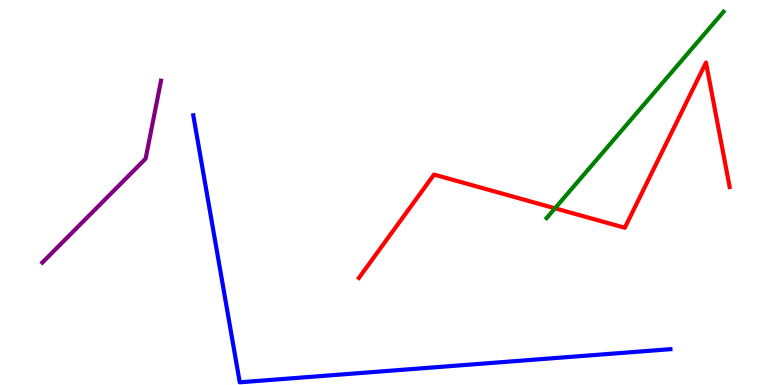[{'lines': ['blue', 'red'], 'intersections': []}, {'lines': ['green', 'red'], 'intersections': [{'x': 7.16, 'y': 4.59}]}, {'lines': ['purple', 'red'], 'intersections': []}, {'lines': ['blue', 'green'], 'intersections': []}, {'lines': ['blue', 'purple'], 'intersections': []}, {'lines': ['green', 'purple'], 'intersections': []}]